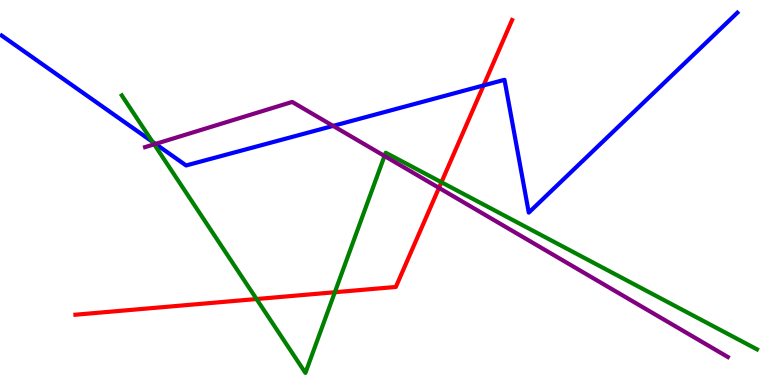[{'lines': ['blue', 'red'], 'intersections': [{'x': 6.24, 'y': 7.78}]}, {'lines': ['green', 'red'], 'intersections': [{'x': 3.31, 'y': 2.23}, {'x': 4.32, 'y': 2.41}, {'x': 5.7, 'y': 5.27}]}, {'lines': ['purple', 'red'], 'intersections': [{'x': 5.66, 'y': 5.12}]}, {'lines': ['blue', 'green'], 'intersections': [{'x': 1.97, 'y': 6.32}]}, {'lines': ['blue', 'purple'], 'intersections': [{'x': 2.01, 'y': 6.26}, {'x': 4.3, 'y': 6.73}]}, {'lines': ['green', 'purple'], 'intersections': [{'x': 1.99, 'y': 6.25}, {'x': 4.96, 'y': 5.95}]}]